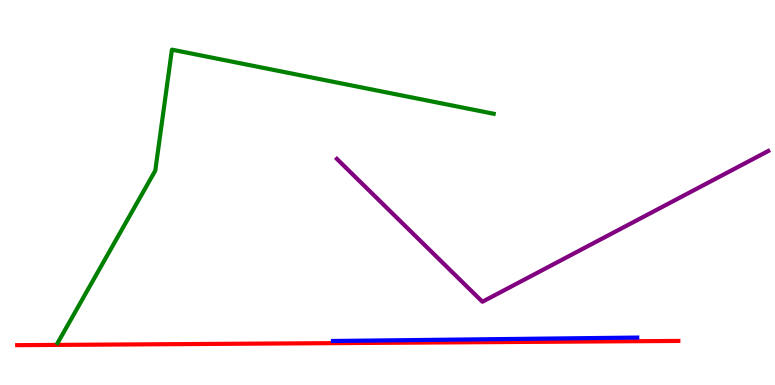[{'lines': ['blue', 'red'], 'intersections': []}, {'lines': ['green', 'red'], 'intersections': []}, {'lines': ['purple', 'red'], 'intersections': []}, {'lines': ['blue', 'green'], 'intersections': []}, {'lines': ['blue', 'purple'], 'intersections': []}, {'lines': ['green', 'purple'], 'intersections': []}]